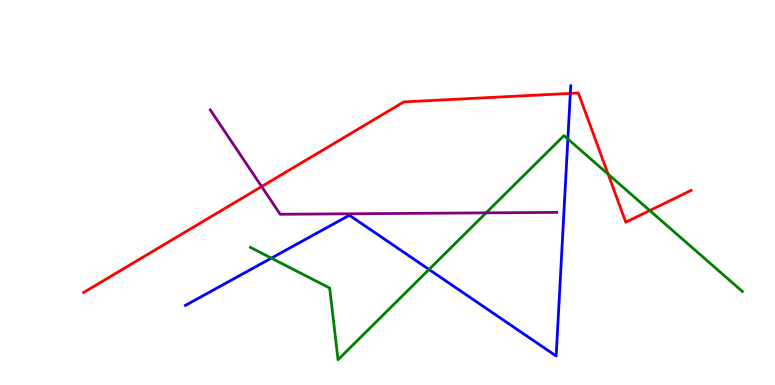[{'lines': ['blue', 'red'], 'intersections': [{'x': 7.36, 'y': 7.57}]}, {'lines': ['green', 'red'], 'intersections': [{'x': 7.85, 'y': 5.48}, {'x': 8.38, 'y': 4.53}]}, {'lines': ['purple', 'red'], 'intersections': [{'x': 3.38, 'y': 5.15}]}, {'lines': ['blue', 'green'], 'intersections': [{'x': 3.5, 'y': 3.3}, {'x': 5.54, 'y': 3.0}, {'x': 7.33, 'y': 6.39}]}, {'lines': ['blue', 'purple'], 'intersections': []}, {'lines': ['green', 'purple'], 'intersections': [{'x': 6.27, 'y': 4.47}]}]